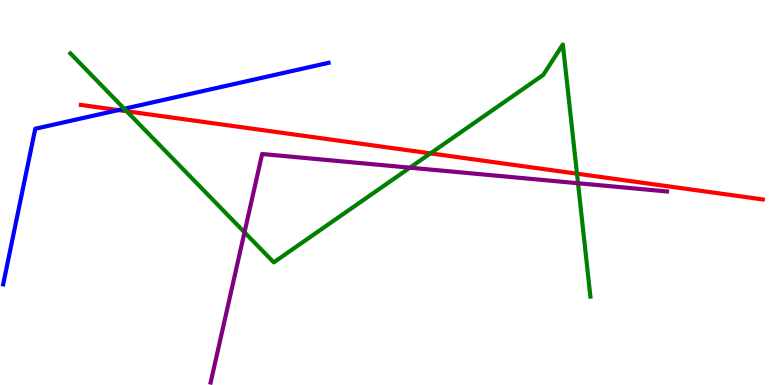[{'lines': ['blue', 'red'], 'intersections': [{'x': 1.53, 'y': 7.14}]}, {'lines': ['green', 'red'], 'intersections': [{'x': 1.63, 'y': 7.11}, {'x': 5.55, 'y': 6.02}, {'x': 7.44, 'y': 5.49}]}, {'lines': ['purple', 'red'], 'intersections': []}, {'lines': ['blue', 'green'], 'intersections': [{'x': 1.6, 'y': 7.18}]}, {'lines': ['blue', 'purple'], 'intersections': []}, {'lines': ['green', 'purple'], 'intersections': [{'x': 3.15, 'y': 3.97}, {'x': 5.29, 'y': 5.64}, {'x': 7.46, 'y': 5.24}]}]